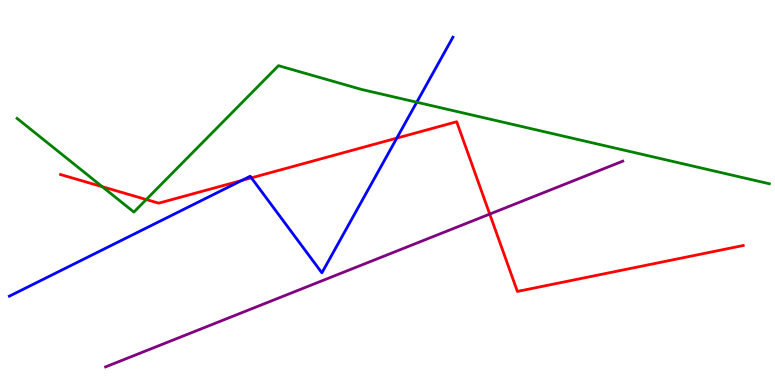[{'lines': ['blue', 'red'], 'intersections': [{'x': 3.12, 'y': 5.31}, {'x': 3.24, 'y': 5.38}, {'x': 5.12, 'y': 6.41}]}, {'lines': ['green', 'red'], 'intersections': [{'x': 1.32, 'y': 5.15}, {'x': 1.89, 'y': 4.82}]}, {'lines': ['purple', 'red'], 'intersections': [{'x': 6.32, 'y': 4.44}]}, {'lines': ['blue', 'green'], 'intersections': [{'x': 5.38, 'y': 7.34}]}, {'lines': ['blue', 'purple'], 'intersections': []}, {'lines': ['green', 'purple'], 'intersections': []}]